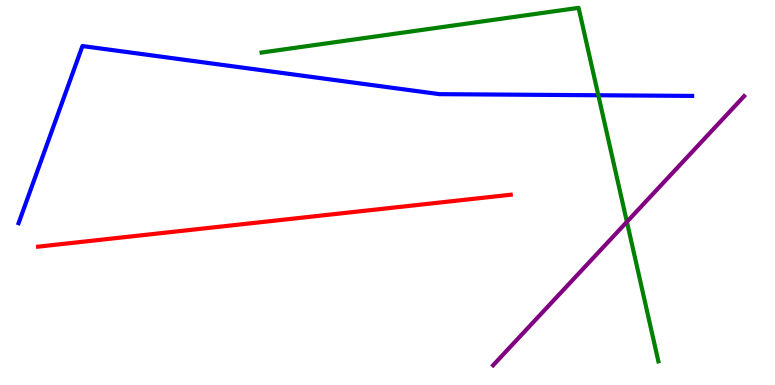[{'lines': ['blue', 'red'], 'intersections': []}, {'lines': ['green', 'red'], 'intersections': []}, {'lines': ['purple', 'red'], 'intersections': []}, {'lines': ['blue', 'green'], 'intersections': [{'x': 7.72, 'y': 7.53}]}, {'lines': ['blue', 'purple'], 'intersections': []}, {'lines': ['green', 'purple'], 'intersections': [{'x': 8.09, 'y': 4.24}]}]